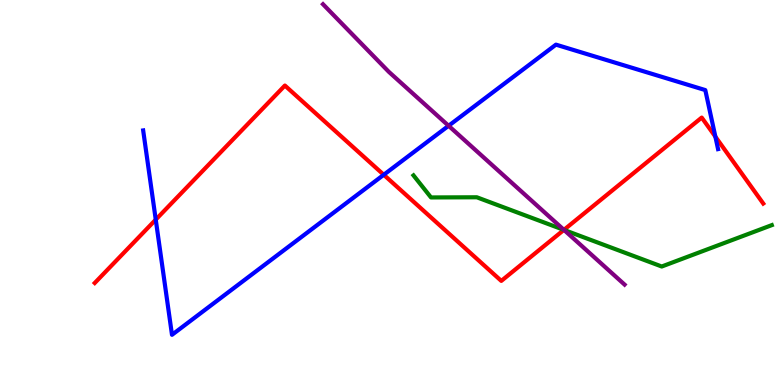[{'lines': ['blue', 'red'], 'intersections': [{'x': 2.01, 'y': 4.3}, {'x': 4.95, 'y': 5.46}, {'x': 9.23, 'y': 6.45}]}, {'lines': ['green', 'red'], 'intersections': [{'x': 7.28, 'y': 4.03}]}, {'lines': ['purple', 'red'], 'intersections': [{'x': 7.28, 'y': 4.03}]}, {'lines': ['blue', 'green'], 'intersections': []}, {'lines': ['blue', 'purple'], 'intersections': [{'x': 5.79, 'y': 6.73}]}, {'lines': ['green', 'purple'], 'intersections': [{'x': 7.28, 'y': 4.03}]}]